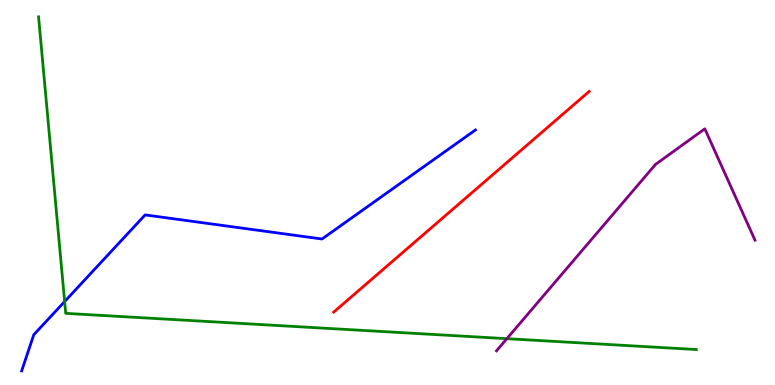[{'lines': ['blue', 'red'], 'intersections': []}, {'lines': ['green', 'red'], 'intersections': []}, {'lines': ['purple', 'red'], 'intersections': []}, {'lines': ['blue', 'green'], 'intersections': [{'x': 0.834, 'y': 2.17}]}, {'lines': ['blue', 'purple'], 'intersections': []}, {'lines': ['green', 'purple'], 'intersections': [{'x': 6.54, 'y': 1.2}]}]